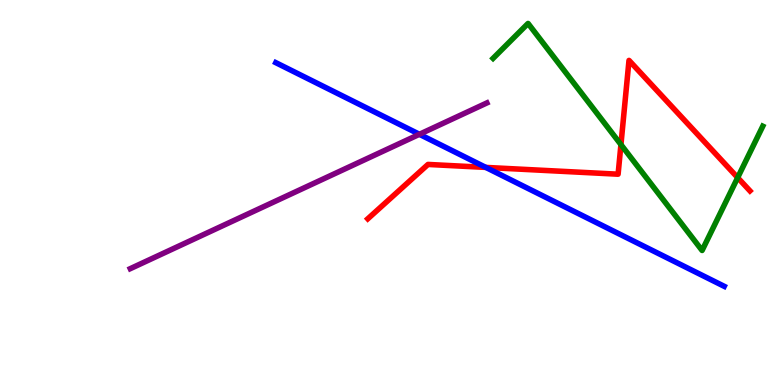[{'lines': ['blue', 'red'], 'intersections': [{'x': 6.27, 'y': 5.65}]}, {'lines': ['green', 'red'], 'intersections': [{'x': 8.01, 'y': 6.24}, {'x': 9.52, 'y': 5.39}]}, {'lines': ['purple', 'red'], 'intersections': []}, {'lines': ['blue', 'green'], 'intersections': []}, {'lines': ['blue', 'purple'], 'intersections': [{'x': 5.41, 'y': 6.51}]}, {'lines': ['green', 'purple'], 'intersections': []}]